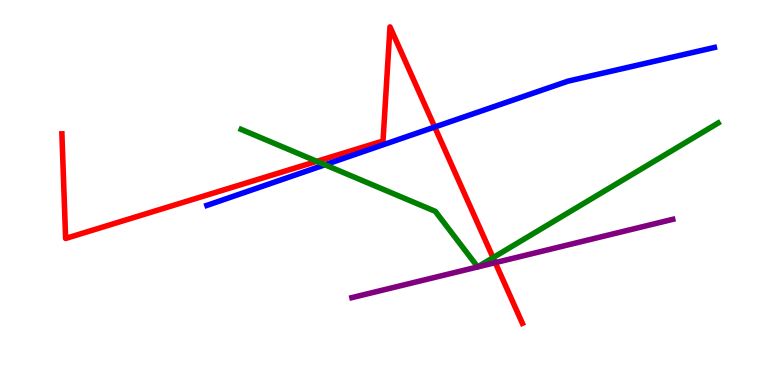[{'lines': ['blue', 'red'], 'intersections': [{'x': 5.61, 'y': 6.7}]}, {'lines': ['green', 'red'], 'intersections': [{'x': 4.09, 'y': 5.81}, {'x': 6.36, 'y': 3.31}]}, {'lines': ['purple', 'red'], 'intersections': [{'x': 6.39, 'y': 3.18}]}, {'lines': ['blue', 'green'], 'intersections': [{'x': 4.19, 'y': 5.72}]}, {'lines': ['blue', 'purple'], 'intersections': []}, {'lines': ['green', 'purple'], 'intersections': []}]